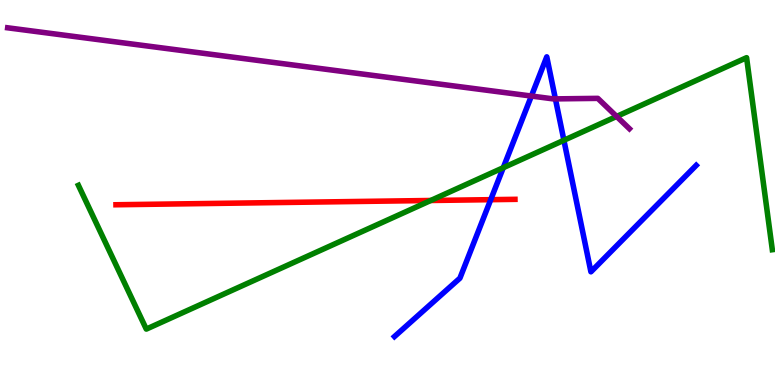[{'lines': ['blue', 'red'], 'intersections': [{'x': 6.33, 'y': 4.81}]}, {'lines': ['green', 'red'], 'intersections': [{'x': 5.56, 'y': 4.79}]}, {'lines': ['purple', 'red'], 'intersections': []}, {'lines': ['blue', 'green'], 'intersections': [{'x': 6.49, 'y': 5.64}, {'x': 7.28, 'y': 6.36}]}, {'lines': ['blue', 'purple'], 'intersections': [{'x': 6.86, 'y': 7.51}, {'x': 7.17, 'y': 7.43}]}, {'lines': ['green', 'purple'], 'intersections': [{'x': 7.96, 'y': 6.98}]}]